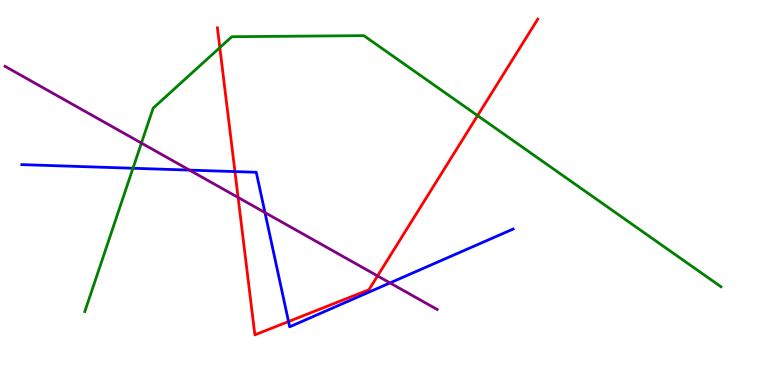[{'lines': ['blue', 'red'], 'intersections': [{'x': 3.03, 'y': 5.54}, {'x': 3.72, 'y': 1.65}]}, {'lines': ['green', 'red'], 'intersections': [{'x': 2.84, 'y': 8.76}, {'x': 6.16, 'y': 7.0}]}, {'lines': ['purple', 'red'], 'intersections': [{'x': 3.07, 'y': 4.87}, {'x': 4.87, 'y': 2.83}]}, {'lines': ['blue', 'green'], 'intersections': [{'x': 1.72, 'y': 5.63}]}, {'lines': ['blue', 'purple'], 'intersections': [{'x': 2.44, 'y': 5.58}, {'x': 3.42, 'y': 4.48}, {'x': 5.03, 'y': 2.65}]}, {'lines': ['green', 'purple'], 'intersections': [{'x': 1.82, 'y': 6.28}]}]